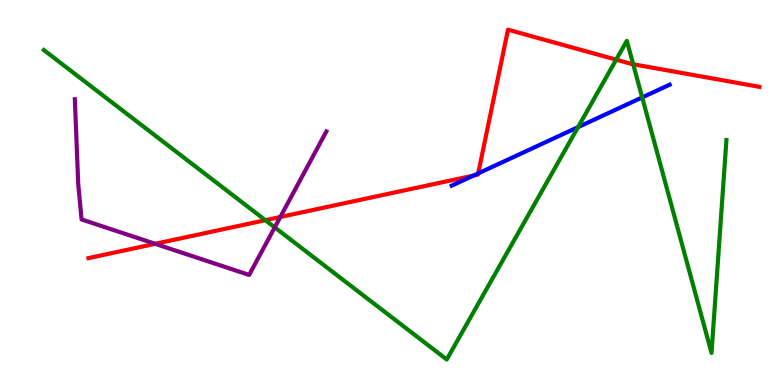[{'lines': ['blue', 'red'], 'intersections': [{'x': 6.11, 'y': 5.44}, {'x': 6.17, 'y': 5.5}]}, {'lines': ['green', 'red'], 'intersections': [{'x': 3.42, 'y': 4.28}, {'x': 7.95, 'y': 8.45}, {'x': 8.17, 'y': 8.33}]}, {'lines': ['purple', 'red'], 'intersections': [{'x': 2.0, 'y': 3.67}, {'x': 3.62, 'y': 4.36}]}, {'lines': ['blue', 'green'], 'intersections': [{'x': 7.46, 'y': 6.7}, {'x': 8.29, 'y': 7.47}]}, {'lines': ['blue', 'purple'], 'intersections': []}, {'lines': ['green', 'purple'], 'intersections': [{'x': 3.54, 'y': 4.09}]}]